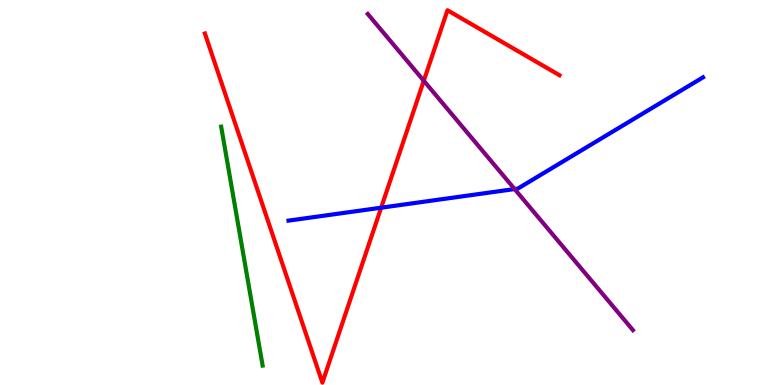[{'lines': ['blue', 'red'], 'intersections': [{'x': 4.92, 'y': 4.61}]}, {'lines': ['green', 'red'], 'intersections': []}, {'lines': ['purple', 'red'], 'intersections': [{'x': 5.47, 'y': 7.9}]}, {'lines': ['blue', 'green'], 'intersections': []}, {'lines': ['blue', 'purple'], 'intersections': [{'x': 6.64, 'y': 5.09}]}, {'lines': ['green', 'purple'], 'intersections': []}]